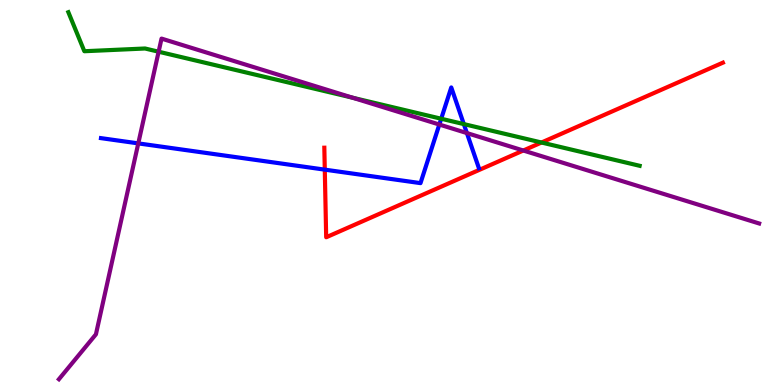[{'lines': ['blue', 'red'], 'intersections': [{'x': 4.19, 'y': 5.59}]}, {'lines': ['green', 'red'], 'intersections': [{'x': 6.99, 'y': 6.3}]}, {'lines': ['purple', 'red'], 'intersections': [{'x': 6.75, 'y': 6.09}]}, {'lines': ['blue', 'green'], 'intersections': [{'x': 5.69, 'y': 6.92}, {'x': 5.98, 'y': 6.78}]}, {'lines': ['blue', 'purple'], 'intersections': [{'x': 1.78, 'y': 6.28}, {'x': 5.67, 'y': 6.77}, {'x': 6.02, 'y': 6.54}]}, {'lines': ['green', 'purple'], 'intersections': [{'x': 2.05, 'y': 8.66}, {'x': 4.55, 'y': 7.46}]}]